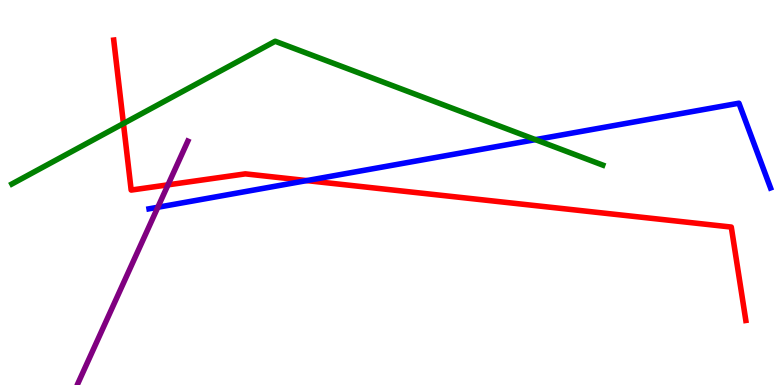[{'lines': ['blue', 'red'], 'intersections': [{'x': 3.96, 'y': 5.31}]}, {'lines': ['green', 'red'], 'intersections': [{'x': 1.59, 'y': 6.79}]}, {'lines': ['purple', 'red'], 'intersections': [{'x': 2.17, 'y': 5.2}]}, {'lines': ['blue', 'green'], 'intersections': [{'x': 6.91, 'y': 6.37}]}, {'lines': ['blue', 'purple'], 'intersections': [{'x': 2.04, 'y': 4.62}]}, {'lines': ['green', 'purple'], 'intersections': []}]